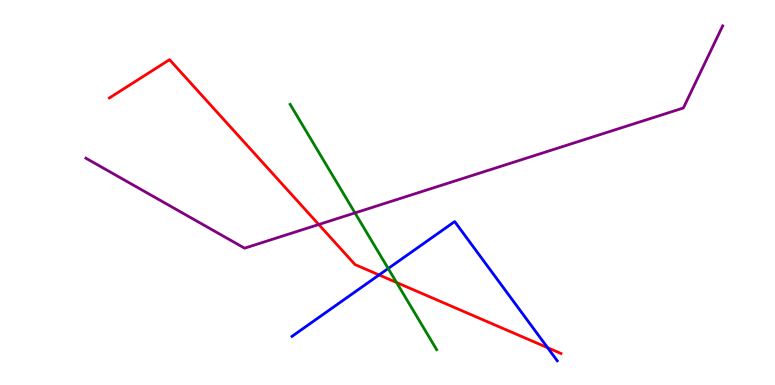[{'lines': ['blue', 'red'], 'intersections': [{'x': 4.89, 'y': 2.86}, {'x': 7.07, 'y': 0.969}]}, {'lines': ['green', 'red'], 'intersections': [{'x': 5.12, 'y': 2.66}]}, {'lines': ['purple', 'red'], 'intersections': [{'x': 4.11, 'y': 4.17}]}, {'lines': ['blue', 'green'], 'intersections': [{'x': 5.01, 'y': 3.03}]}, {'lines': ['blue', 'purple'], 'intersections': []}, {'lines': ['green', 'purple'], 'intersections': [{'x': 4.58, 'y': 4.47}]}]